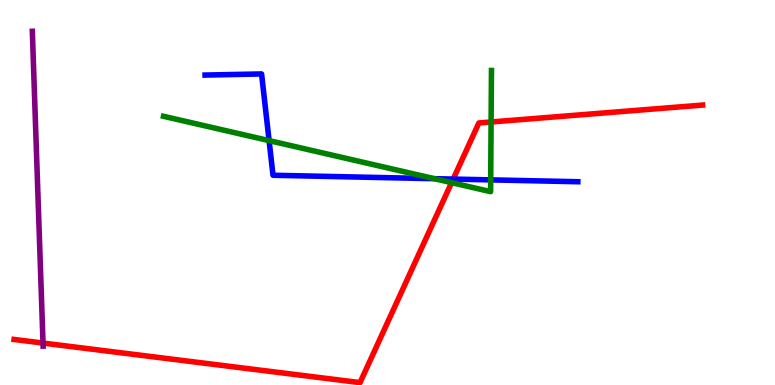[{'lines': ['blue', 'red'], 'intersections': [{'x': 5.85, 'y': 5.35}]}, {'lines': ['green', 'red'], 'intersections': [{'x': 5.83, 'y': 5.26}, {'x': 6.34, 'y': 6.83}]}, {'lines': ['purple', 'red'], 'intersections': [{'x': 0.555, 'y': 1.09}]}, {'lines': ['blue', 'green'], 'intersections': [{'x': 3.47, 'y': 6.35}, {'x': 5.6, 'y': 5.36}, {'x': 6.33, 'y': 5.33}]}, {'lines': ['blue', 'purple'], 'intersections': []}, {'lines': ['green', 'purple'], 'intersections': []}]